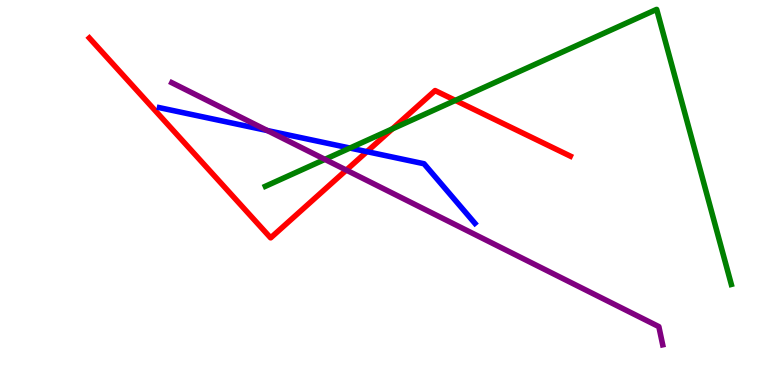[{'lines': ['blue', 'red'], 'intersections': [{'x': 4.73, 'y': 6.06}]}, {'lines': ['green', 'red'], 'intersections': [{'x': 5.06, 'y': 6.65}, {'x': 5.88, 'y': 7.39}]}, {'lines': ['purple', 'red'], 'intersections': [{'x': 4.47, 'y': 5.58}]}, {'lines': ['blue', 'green'], 'intersections': [{'x': 4.52, 'y': 6.15}]}, {'lines': ['blue', 'purple'], 'intersections': [{'x': 3.45, 'y': 6.61}]}, {'lines': ['green', 'purple'], 'intersections': [{'x': 4.19, 'y': 5.86}]}]